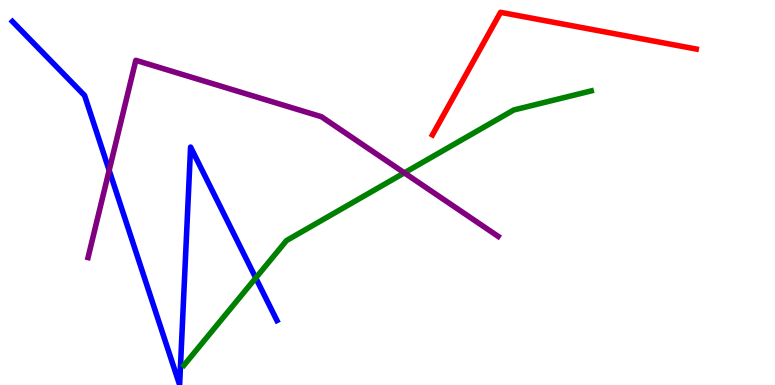[{'lines': ['blue', 'red'], 'intersections': []}, {'lines': ['green', 'red'], 'intersections': []}, {'lines': ['purple', 'red'], 'intersections': []}, {'lines': ['blue', 'green'], 'intersections': [{'x': 3.3, 'y': 2.78}]}, {'lines': ['blue', 'purple'], 'intersections': [{'x': 1.41, 'y': 5.58}]}, {'lines': ['green', 'purple'], 'intersections': [{'x': 5.22, 'y': 5.51}]}]